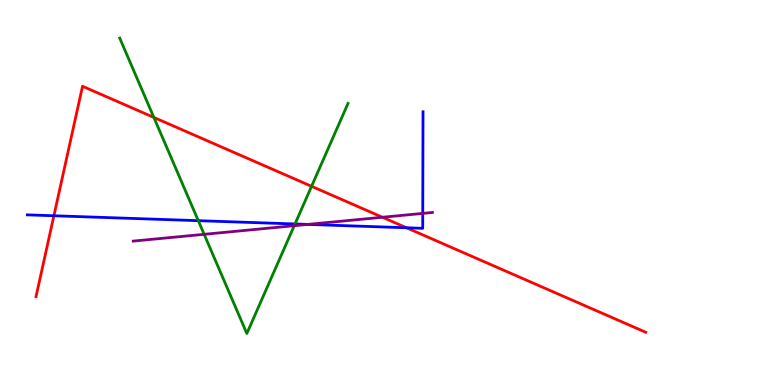[{'lines': ['blue', 'red'], 'intersections': [{'x': 0.695, 'y': 4.4}, {'x': 5.24, 'y': 4.08}]}, {'lines': ['green', 'red'], 'intersections': [{'x': 1.99, 'y': 6.95}, {'x': 4.02, 'y': 5.16}]}, {'lines': ['purple', 'red'], 'intersections': [{'x': 4.93, 'y': 4.36}]}, {'lines': ['blue', 'green'], 'intersections': [{'x': 2.56, 'y': 4.27}, {'x': 3.81, 'y': 4.18}]}, {'lines': ['blue', 'purple'], 'intersections': [{'x': 3.97, 'y': 4.17}, {'x': 5.45, 'y': 4.46}]}, {'lines': ['green', 'purple'], 'intersections': [{'x': 2.63, 'y': 3.91}, {'x': 3.8, 'y': 4.14}]}]